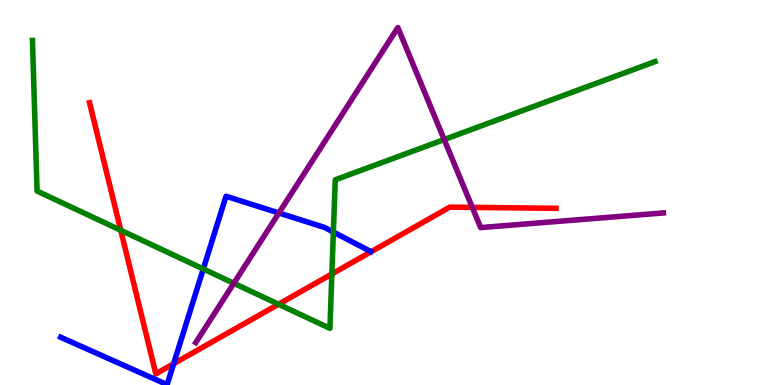[{'lines': ['blue', 'red'], 'intersections': [{'x': 2.24, 'y': 0.553}]}, {'lines': ['green', 'red'], 'intersections': [{'x': 1.56, 'y': 4.02}, {'x': 3.59, 'y': 2.1}, {'x': 4.28, 'y': 2.88}]}, {'lines': ['purple', 'red'], 'intersections': [{'x': 6.09, 'y': 4.61}]}, {'lines': ['blue', 'green'], 'intersections': [{'x': 2.62, 'y': 3.01}, {'x': 4.3, 'y': 3.97}]}, {'lines': ['blue', 'purple'], 'intersections': [{'x': 3.6, 'y': 4.47}]}, {'lines': ['green', 'purple'], 'intersections': [{'x': 3.02, 'y': 2.64}, {'x': 5.73, 'y': 6.38}]}]